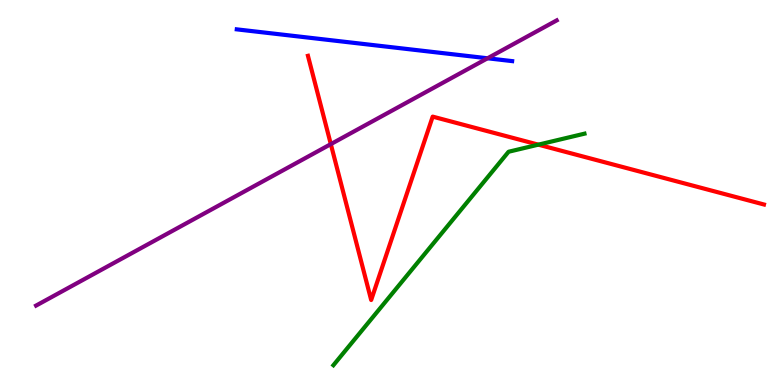[{'lines': ['blue', 'red'], 'intersections': []}, {'lines': ['green', 'red'], 'intersections': [{'x': 6.95, 'y': 6.24}]}, {'lines': ['purple', 'red'], 'intersections': [{'x': 4.27, 'y': 6.26}]}, {'lines': ['blue', 'green'], 'intersections': []}, {'lines': ['blue', 'purple'], 'intersections': [{'x': 6.29, 'y': 8.49}]}, {'lines': ['green', 'purple'], 'intersections': []}]